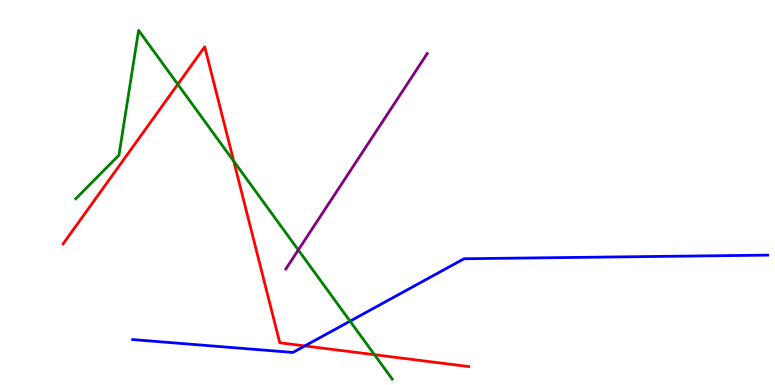[{'lines': ['blue', 'red'], 'intersections': [{'x': 3.93, 'y': 1.01}]}, {'lines': ['green', 'red'], 'intersections': [{'x': 2.29, 'y': 7.81}, {'x': 3.02, 'y': 5.81}, {'x': 4.83, 'y': 0.787}]}, {'lines': ['purple', 'red'], 'intersections': []}, {'lines': ['blue', 'green'], 'intersections': [{'x': 4.52, 'y': 1.66}]}, {'lines': ['blue', 'purple'], 'intersections': []}, {'lines': ['green', 'purple'], 'intersections': [{'x': 3.85, 'y': 3.51}]}]